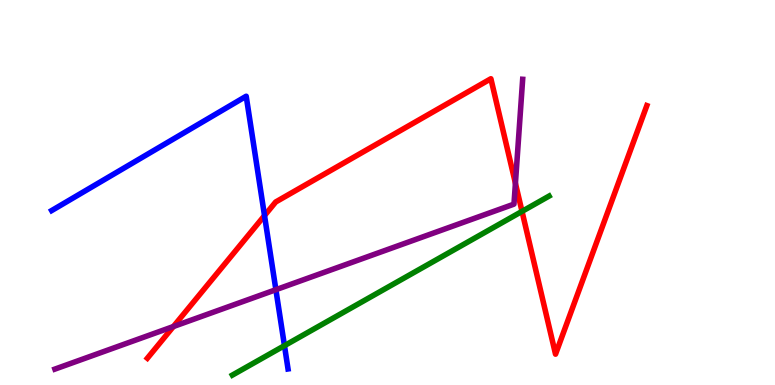[{'lines': ['blue', 'red'], 'intersections': [{'x': 3.41, 'y': 4.4}]}, {'lines': ['green', 'red'], 'intersections': [{'x': 6.74, 'y': 4.51}]}, {'lines': ['purple', 'red'], 'intersections': [{'x': 2.24, 'y': 1.52}, {'x': 6.65, 'y': 5.24}]}, {'lines': ['blue', 'green'], 'intersections': [{'x': 3.67, 'y': 1.02}]}, {'lines': ['blue', 'purple'], 'intersections': [{'x': 3.56, 'y': 2.48}]}, {'lines': ['green', 'purple'], 'intersections': []}]